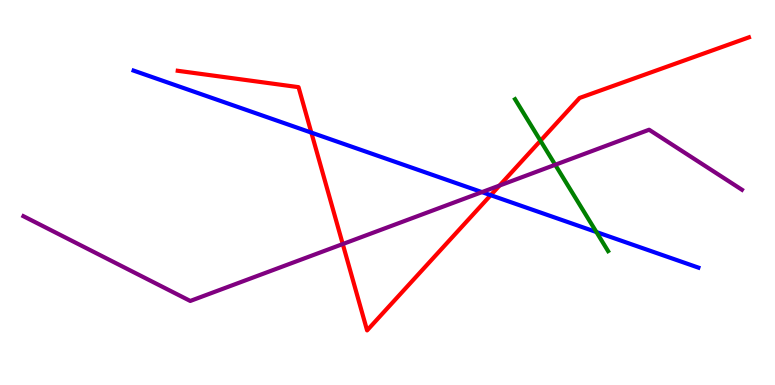[{'lines': ['blue', 'red'], 'intersections': [{'x': 4.02, 'y': 6.56}, {'x': 6.33, 'y': 4.93}]}, {'lines': ['green', 'red'], 'intersections': [{'x': 6.97, 'y': 6.34}]}, {'lines': ['purple', 'red'], 'intersections': [{'x': 4.42, 'y': 3.66}, {'x': 6.45, 'y': 5.18}]}, {'lines': ['blue', 'green'], 'intersections': [{'x': 7.7, 'y': 3.97}]}, {'lines': ['blue', 'purple'], 'intersections': [{'x': 6.22, 'y': 5.01}]}, {'lines': ['green', 'purple'], 'intersections': [{'x': 7.16, 'y': 5.72}]}]